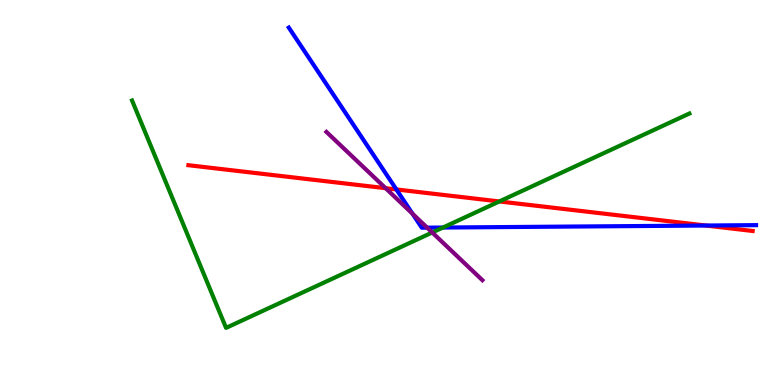[{'lines': ['blue', 'red'], 'intersections': [{'x': 5.11, 'y': 5.08}, {'x': 9.11, 'y': 4.14}]}, {'lines': ['green', 'red'], 'intersections': [{'x': 6.44, 'y': 4.77}]}, {'lines': ['purple', 'red'], 'intersections': [{'x': 4.98, 'y': 5.11}]}, {'lines': ['blue', 'green'], 'intersections': [{'x': 5.72, 'y': 4.09}]}, {'lines': ['blue', 'purple'], 'intersections': [{'x': 5.32, 'y': 4.45}, {'x': 5.51, 'y': 4.09}]}, {'lines': ['green', 'purple'], 'intersections': [{'x': 5.58, 'y': 3.96}]}]